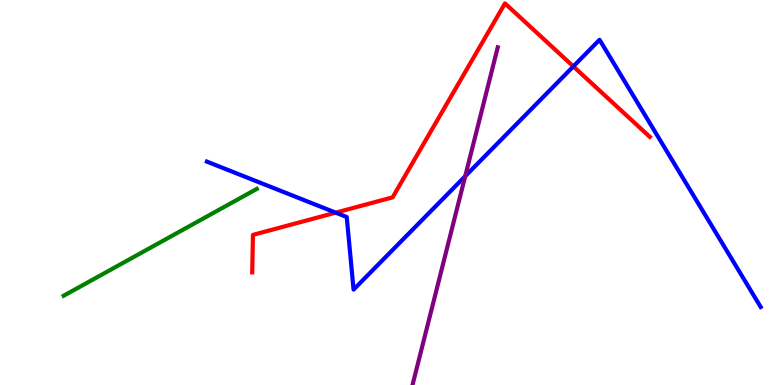[{'lines': ['blue', 'red'], 'intersections': [{'x': 4.33, 'y': 4.48}, {'x': 7.4, 'y': 8.27}]}, {'lines': ['green', 'red'], 'intersections': []}, {'lines': ['purple', 'red'], 'intersections': []}, {'lines': ['blue', 'green'], 'intersections': []}, {'lines': ['blue', 'purple'], 'intersections': [{'x': 6.0, 'y': 5.42}]}, {'lines': ['green', 'purple'], 'intersections': []}]